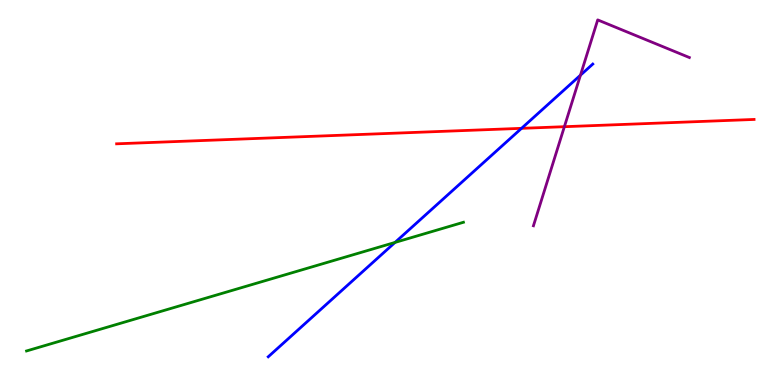[{'lines': ['blue', 'red'], 'intersections': [{'x': 6.73, 'y': 6.67}]}, {'lines': ['green', 'red'], 'intersections': []}, {'lines': ['purple', 'red'], 'intersections': [{'x': 7.28, 'y': 6.71}]}, {'lines': ['blue', 'green'], 'intersections': [{'x': 5.1, 'y': 3.7}]}, {'lines': ['blue', 'purple'], 'intersections': [{'x': 7.49, 'y': 8.05}]}, {'lines': ['green', 'purple'], 'intersections': []}]